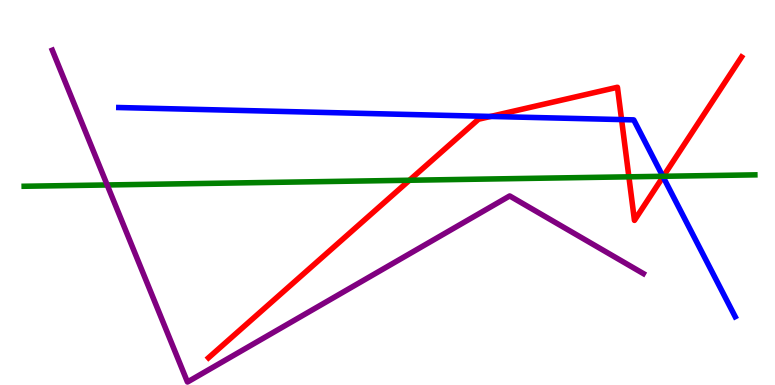[{'lines': ['blue', 'red'], 'intersections': [{'x': 6.33, 'y': 6.98}, {'x': 8.02, 'y': 6.89}, {'x': 8.56, 'y': 5.41}]}, {'lines': ['green', 'red'], 'intersections': [{'x': 5.28, 'y': 5.32}, {'x': 8.11, 'y': 5.41}, {'x': 8.56, 'y': 5.42}]}, {'lines': ['purple', 'red'], 'intersections': []}, {'lines': ['blue', 'green'], 'intersections': [{'x': 8.55, 'y': 5.42}]}, {'lines': ['blue', 'purple'], 'intersections': []}, {'lines': ['green', 'purple'], 'intersections': [{'x': 1.38, 'y': 5.2}]}]